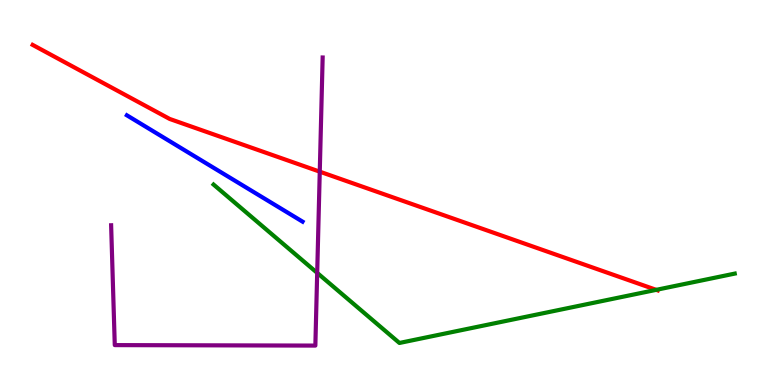[{'lines': ['blue', 'red'], 'intersections': []}, {'lines': ['green', 'red'], 'intersections': [{'x': 8.47, 'y': 2.47}]}, {'lines': ['purple', 'red'], 'intersections': [{'x': 4.13, 'y': 5.54}]}, {'lines': ['blue', 'green'], 'intersections': []}, {'lines': ['blue', 'purple'], 'intersections': []}, {'lines': ['green', 'purple'], 'intersections': [{'x': 4.09, 'y': 2.91}]}]